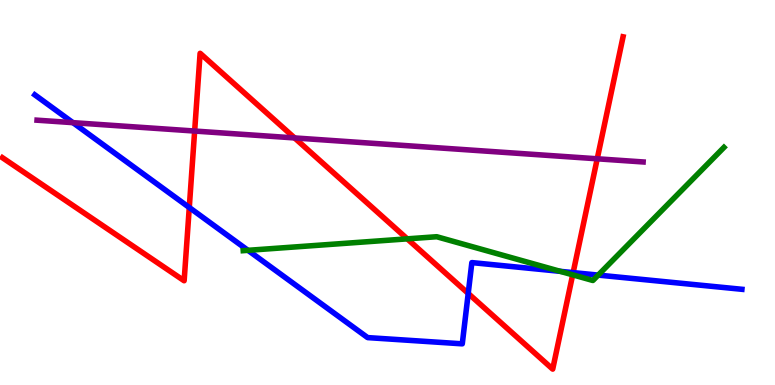[{'lines': ['blue', 'red'], 'intersections': [{'x': 2.44, 'y': 4.61}, {'x': 6.04, 'y': 2.38}, {'x': 7.4, 'y': 2.92}]}, {'lines': ['green', 'red'], 'intersections': [{'x': 5.26, 'y': 3.8}, {'x': 7.39, 'y': 2.86}]}, {'lines': ['purple', 'red'], 'intersections': [{'x': 2.51, 'y': 6.6}, {'x': 3.8, 'y': 6.42}, {'x': 7.71, 'y': 5.88}]}, {'lines': ['blue', 'green'], 'intersections': [{'x': 3.2, 'y': 3.5}, {'x': 7.23, 'y': 2.95}, {'x': 7.72, 'y': 2.85}]}, {'lines': ['blue', 'purple'], 'intersections': [{'x': 0.941, 'y': 6.81}]}, {'lines': ['green', 'purple'], 'intersections': []}]